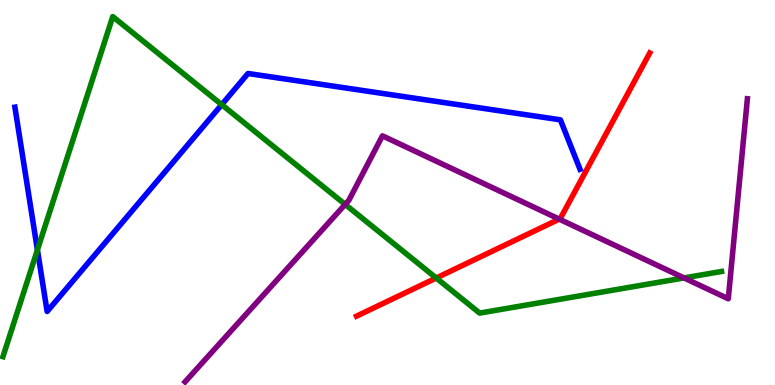[{'lines': ['blue', 'red'], 'intersections': []}, {'lines': ['green', 'red'], 'intersections': [{'x': 5.63, 'y': 2.78}]}, {'lines': ['purple', 'red'], 'intersections': [{'x': 7.22, 'y': 4.31}]}, {'lines': ['blue', 'green'], 'intersections': [{'x': 0.483, 'y': 3.51}, {'x': 2.86, 'y': 7.28}]}, {'lines': ['blue', 'purple'], 'intersections': []}, {'lines': ['green', 'purple'], 'intersections': [{'x': 4.45, 'y': 4.69}, {'x': 8.83, 'y': 2.78}]}]